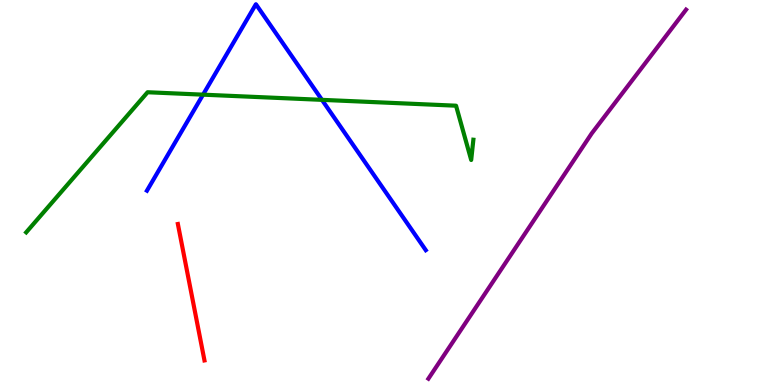[{'lines': ['blue', 'red'], 'intersections': []}, {'lines': ['green', 'red'], 'intersections': []}, {'lines': ['purple', 'red'], 'intersections': []}, {'lines': ['blue', 'green'], 'intersections': [{'x': 2.62, 'y': 7.54}, {'x': 4.15, 'y': 7.41}]}, {'lines': ['blue', 'purple'], 'intersections': []}, {'lines': ['green', 'purple'], 'intersections': []}]